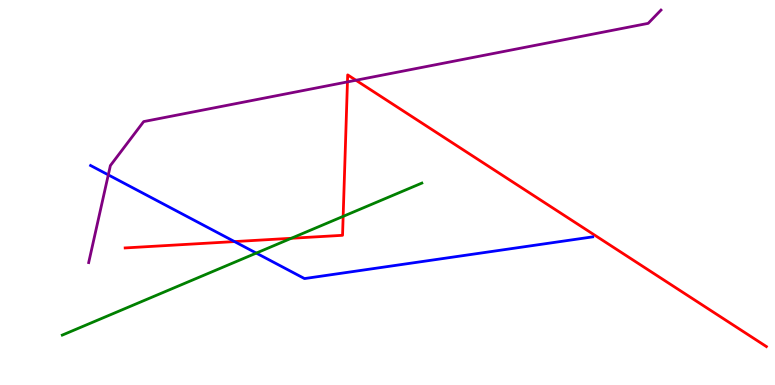[{'lines': ['blue', 'red'], 'intersections': [{'x': 3.03, 'y': 3.73}]}, {'lines': ['green', 'red'], 'intersections': [{'x': 3.76, 'y': 3.81}, {'x': 4.43, 'y': 4.38}]}, {'lines': ['purple', 'red'], 'intersections': [{'x': 4.48, 'y': 7.87}, {'x': 4.59, 'y': 7.92}]}, {'lines': ['blue', 'green'], 'intersections': [{'x': 3.31, 'y': 3.43}]}, {'lines': ['blue', 'purple'], 'intersections': [{'x': 1.4, 'y': 5.46}]}, {'lines': ['green', 'purple'], 'intersections': []}]